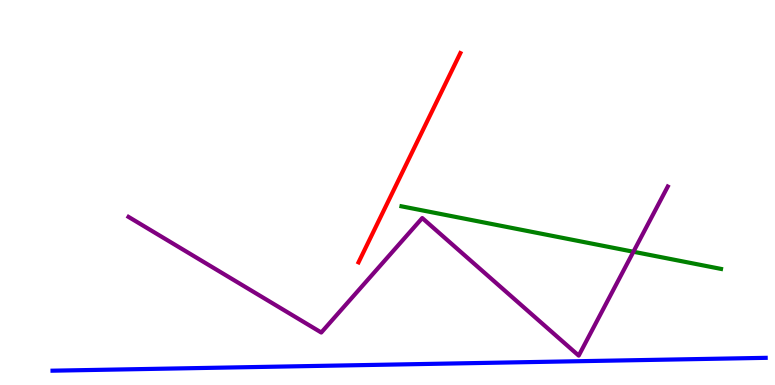[{'lines': ['blue', 'red'], 'intersections': []}, {'lines': ['green', 'red'], 'intersections': []}, {'lines': ['purple', 'red'], 'intersections': []}, {'lines': ['blue', 'green'], 'intersections': []}, {'lines': ['blue', 'purple'], 'intersections': []}, {'lines': ['green', 'purple'], 'intersections': [{'x': 8.17, 'y': 3.46}]}]